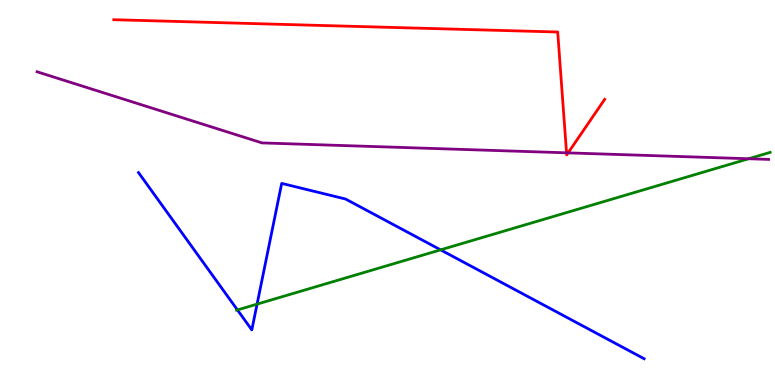[{'lines': ['blue', 'red'], 'intersections': []}, {'lines': ['green', 'red'], 'intersections': []}, {'lines': ['purple', 'red'], 'intersections': [{'x': 7.31, 'y': 6.03}, {'x': 7.33, 'y': 6.03}]}, {'lines': ['blue', 'green'], 'intersections': [{'x': 3.06, 'y': 1.95}, {'x': 3.32, 'y': 2.1}, {'x': 5.69, 'y': 3.51}]}, {'lines': ['blue', 'purple'], 'intersections': []}, {'lines': ['green', 'purple'], 'intersections': [{'x': 9.66, 'y': 5.88}]}]